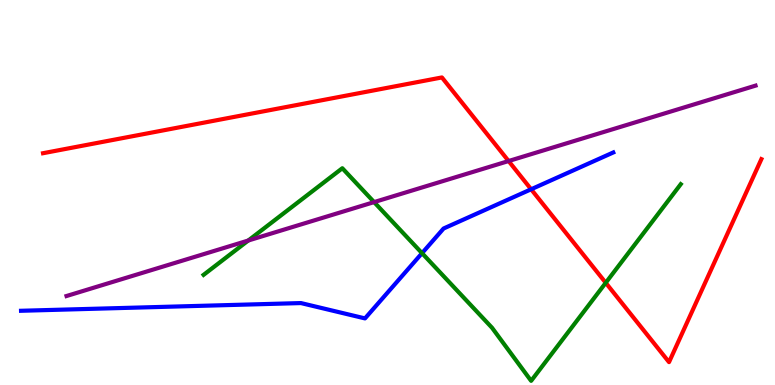[{'lines': ['blue', 'red'], 'intersections': [{'x': 6.85, 'y': 5.08}]}, {'lines': ['green', 'red'], 'intersections': [{'x': 7.82, 'y': 2.65}]}, {'lines': ['purple', 'red'], 'intersections': [{'x': 6.56, 'y': 5.82}]}, {'lines': ['blue', 'green'], 'intersections': [{'x': 5.45, 'y': 3.42}]}, {'lines': ['blue', 'purple'], 'intersections': []}, {'lines': ['green', 'purple'], 'intersections': [{'x': 3.2, 'y': 3.75}, {'x': 4.83, 'y': 4.75}]}]